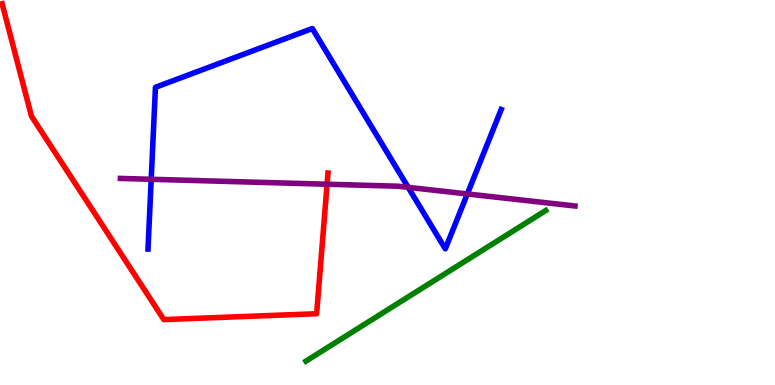[{'lines': ['blue', 'red'], 'intersections': []}, {'lines': ['green', 'red'], 'intersections': []}, {'lines': ['purple', 'red'], 'intersections': [{'x': 4.22, 'y': 5.21}]}, {'lines': ['blue', 'green'], 'intersections': []}, {'lines': ['blue', 'purple'], 'intersections': [{'x': 1.95, 'y': 5.34}, {'x': 5.27, 'y': 5.13}, {'x': 6.03, 'y': 4.96}]}, {'lines': ['green', 'purple'], 'intersections': []}]